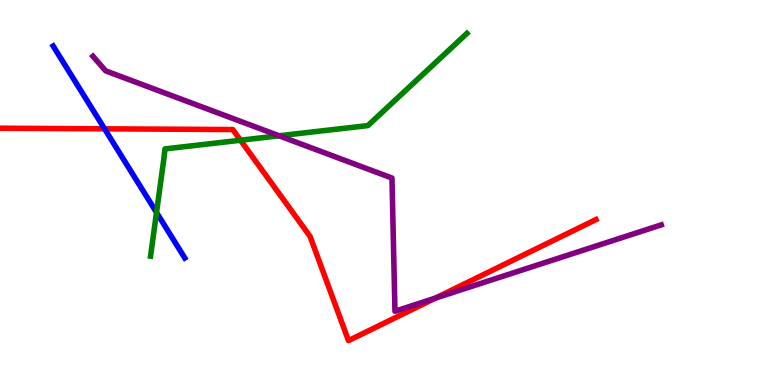[{'lines': ['blue', 'red'], 'intersections': [{'x': 1.35, 'y': 6.65}]}, {'lines': ['green', 'red'], 'intersections': [{'x': 3.1, 'y': 6.36}]}, {'lines': ['purple', 'red'], 'intersections': [{'x': 5.62, 'y': 2.26}]}, {'lines': ['blue', 'green'], 'intersections': [{'x': 2.02, 'y': 4.48}]}, {'lines': ['blue', 'purple'], 'intersections': []}, {'lines': ['green', 'purple'], 'intersections': [{'x': 3.6, 'y': 6.47}]}]